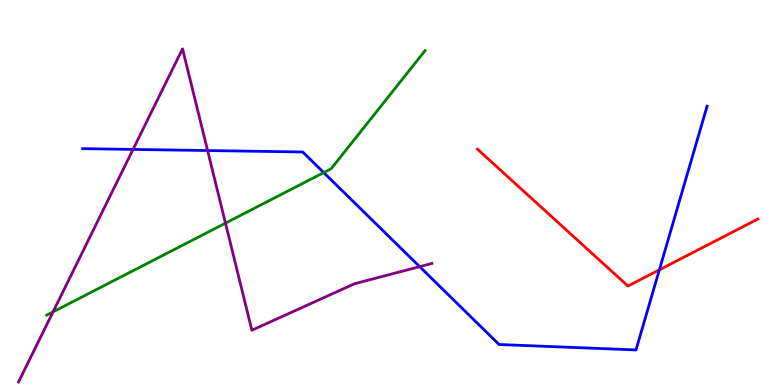[{'lines': ['blue', 'red'], 'intersections': [{'x': 8.51, 'y': 2.99}]}, {'lines': ['green', 'red'], 'intersections': []}, {'lines': ['purple', 'red'], 'intersections': []}, {'lines': ['blue', 'green'], 'intersections': [{'x': 4.18, 'y': 5.52}]}, {'lines': ['blue', 'purple'], 'intersections': [{'x': 1.72, 'y': 6.12}, {'x': 2.68, 'y': 6.09}, {'x': 5.42, 'y': 3.07}]}, {'lines': ['green', 'purple'], 'intersections': [{'x': 0.685, 'y': 1.9}, {'x': 2.91, 'y': 4.2}]}]